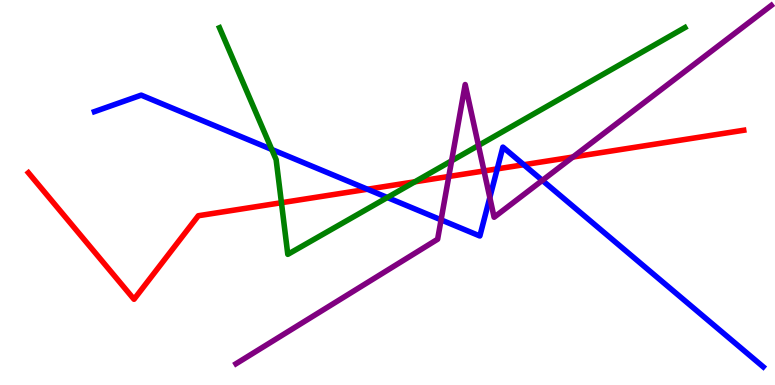[{'lines': ['blue', 'red'], 'intersections': [{'x': 4.74, 'y': 5.08}, {'x': 6.42, 'y': 5.61}, {'x': 6.76, 'y': 5.72}]}, {'lines': ['green', 'red'], 'intersections': [{'x': 3.63, 'y': 4.73}, {'x': 5.35, 'y': 5.28}]}, {'lines': ['purple', 'red'], 'intersections': [{'x': 5.79, 'y': 5.42}, {'x': 6.25, 'y': 5.56}, {'x': 7.39, 'y': 5.92}]}, {'lines': ['blue', 'green'], 'intersections': [{'x': 3.51, 'y': 6.12}, {'x': 5.0, 'y': 4.87}]}, {'lines': ['blue', 'purple'], 'intersections': [{'x': 5.69, 'y': 4.29}, {'x': 6.32, 'y': 4.87}, {'x': 7.0, 'y': 5.31}]}, {'lines': ['green', 'purple'], 'intersections': [{'x': 5.83, 'y': 5.82}, {'x': 6.17, 'y': 6.22}]}]